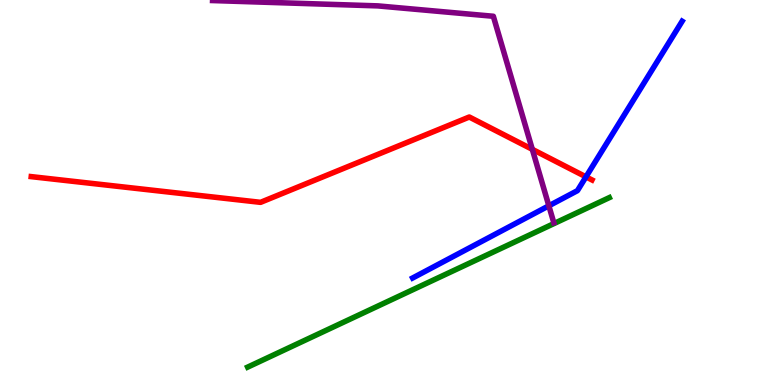[{'lines': ['blue', 'red'], 'intersections': [{'x': 7.56, 'y': 5.41}]}, {'lines': ['green', 'red'], 'intersections': []}, {'lines': ['purple', 'red'], 'intersections': [{'x': 6.87, 'y': 6.12}]}, {'lines': ['blue', 'green'], 'intersections': []}, {'lines': ['blue', 'purple'], 'intersections': [{'x': 7.08, 'y': 4.65}]}, {'lines': ['green', 'purple'], 'intersections': []}]